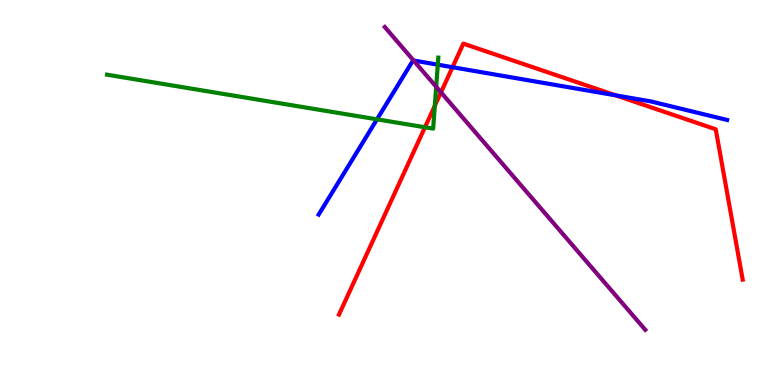[{'lines': ['blue', 'red'], 'intersections': [{'x': 5.84, 'y': 8.25}, {'x': 7.95, 'y': 7.52}]}, {'lines': ['green', 'red'], 'intersections': [{'x': 5.48, 'y': 6.69}, {'x': 5.61, 'y': 7.25}]}, {'lines': ['purple', 'red'], 'intersections': [{'x': 5.69, 'y': 7.6}]}, {'lines': ['blue', 'green'], 'intersections': [{'x': 4.86, 'y': 6.9}, {'x': 5.65, 'y': 8.32}]}, {'lines': ['blue', 'purple'], 'intersections': [{'x': 5.34, 'y': 8.43}]}, {'lines': ['green', 'purple'], 'intersections': [{'x': 5.63, 'y': 7.75}]}]